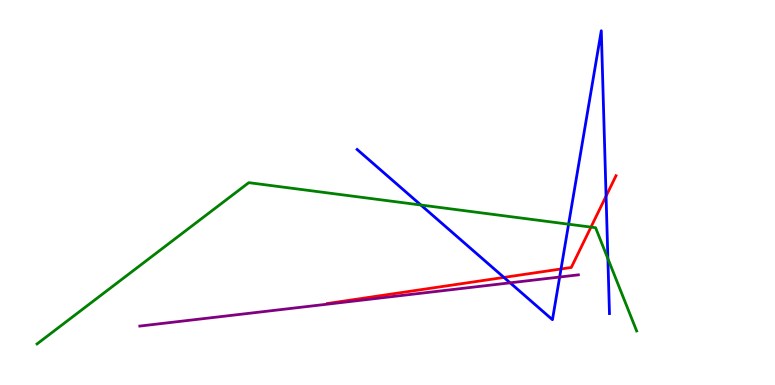[{'lines': ['blue', 'red'], 'intersections': [{'x': 6.5, 'y': 2.79}, {'x': 7.24, 'y': 3.01}, {'x': 7.82, 'y': 4.91}]}, {'lines': ['green', 'red'], 'intersections': [{'x': 7.63, 'y': 4.1}]}, {'lines': ['purple', 'red'], 'intersections': []}, {'lines': ['blue', 'green'], 'intersections': [{'x': 5.43, 'y': 4.68}, {'x': 7.34, 'y': 4.18}, {'x': 7.84, 'y': 3.28}]}, {'lines': ['blue', 'purple'], 'intersections': [{'x': 6.58, 'y': 2.65}, {'x': 7.22, 'y': 2.8}]}, {'lines': ['green', 'purple'], 'intersections': []}]